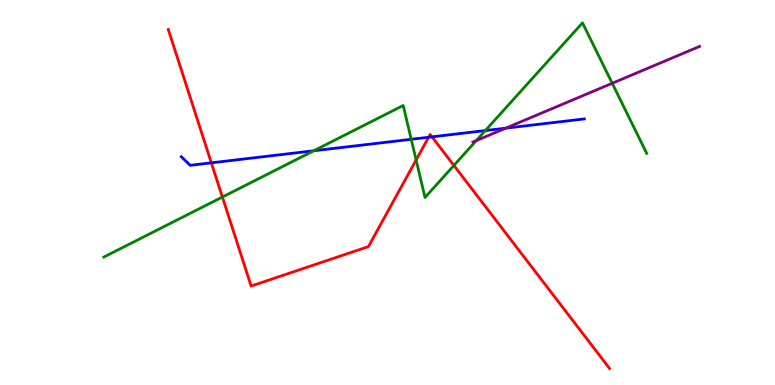[{'lines': ['blue', 'red'], 'intersections': [{'x': 2.73, 'y': 5.77}, {'x': 5.53, 'y': 6.44}, {'x': 5.57, 'y': 6.45}]}, {'lines': ['green', 'red'], 'intersections': [{'x': 2.87, 'y': 4.88}, {'x': 5.37, 'y': 5.85}, {'x': 5.86, 'y': 5.7}]}, {'lines': ['purple', 'red'], 'intersections': []}, {'lines': ['blue', 'green'], 'intersections': [{'x': 4.05, 'y': 6.08}, {'x': 5.31, 'y': 6.38}, {'x': 6.26, 'y': 6.61}]}, {'lines': ['blue', 'purple'], 'intersections': [{'x': 6.53, 'y': 6.67}]}, {'lines': ['green', 'purple'], 'intersections': [{'x': 6.15, 'y': 6.35}, {'x': 7.9, 'y': 7.84}]}]